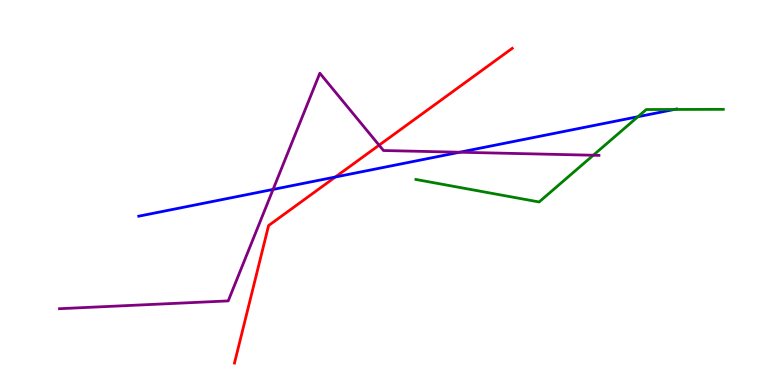[{'lines': ['blue', 'red'], 'intersections': [{'x': 4.33, 'y': 5.4}]}, {'lines': ['green', 'red'], 'intersections': []}, {'lines': ['purple', 'red'], 'intersections': [{'x': 4.89, 'y': 6.23}]}, {'lines': ['blue', 'green'], 'intersections': [{'x': 8.23, 'y': 6.97}, {'x': 8.7, 'y': 7.16}]}, {'lines': ['blue', 'purple'], 'intersections': [{'x': 3.52, 'y': 5.08}, {'x': 5.93, 'y': 6.05}]}, {'lines': ['green', 'purple'], 'intersections': [{'x': 7.66, 'y': 5.97}]}]